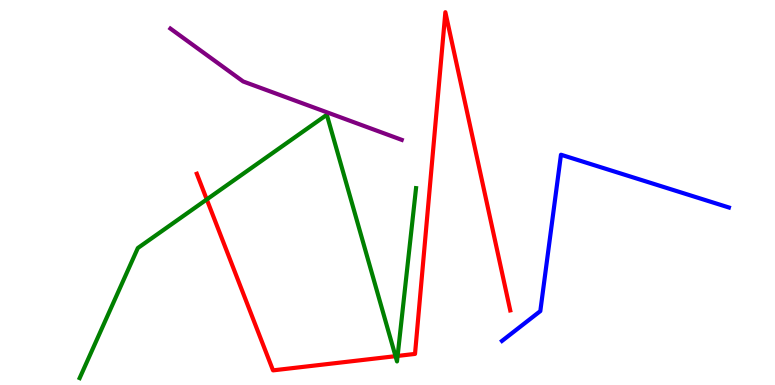[{'lines': ['blue', 'red'], 'intersections': []}, {'lines': ['green', 'red'], 'intersections': [{'x': 2.67, 'y': 4.82}, {'x': 5.1, 'y': 0.749}, {'x': 5.13, 'y': 0.755}]}, {'lines': ['purple', 'red'], 'intersections': []}, {'lines': ['blue', 'green'], 'intersections': []}, {'lines': ['blue', 'purple'], 'intersections': []}, {'lines': ['green', 'purple'], 'intersections': []}]